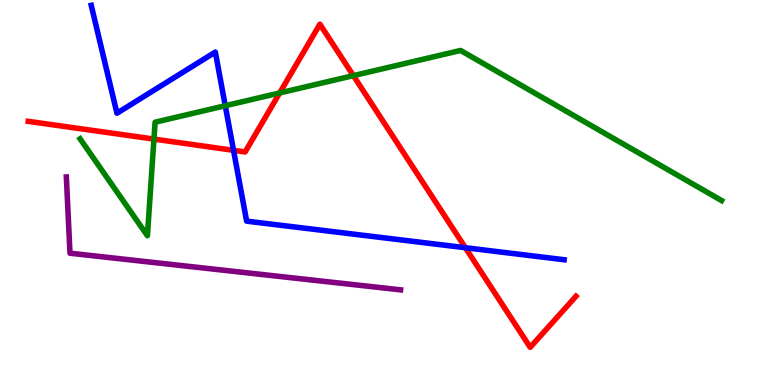[{'lines': ['blue', 'red'], 'intersections': [{'x': 3.01, 'y': 6.1}, {'x': 6.0, 'y': 3.57}]}, {'lines': ['green', 'red'], 'intersections': [{'x': 1.99, 'y': 6.39}, {'x': 3.61, 'y': 7.59}, {'x': 4.56, 'y': 8.04}]}, {'lines': ['purple', 'red'], 'intersections': []}, {'lines': ['blue', 'green'], 'intersections': [{'x': 2.91, 'y': 7.25}]}, {'lines': ['blue', 'purple'], 'intersections': []}, {'lines': ['green', 'purple'], 'intersections': []}]